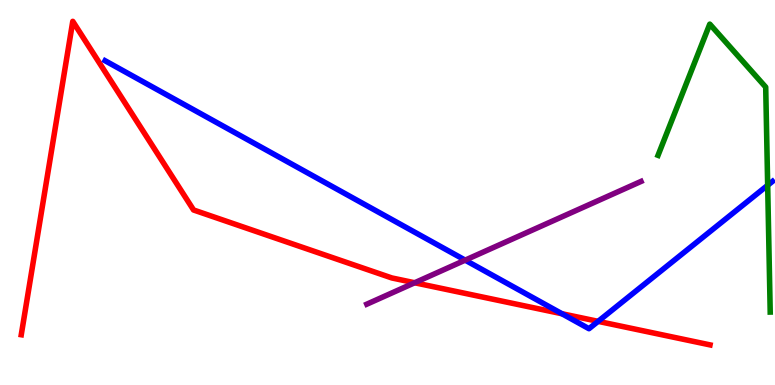[{'lines': ['blue', 'red'], 'intersections': [{'x': 7.25, 'y': 1.85}, {'x': 7.72, 'y': 1.65}]}, {'lines': ['green', 'red'], 'intersections': []}, {'lines': ['purple', 'red'], 'intersections': [{'x': 5.35, 'y': 2.66}]}, {'lines': ['blue', 'green'], 'intersections': [{'x': 9.91, 'y': 5.19}]}, {'lines': ['blue', 'purple'], 'intersections': [{'x': 6.0, 'y': 3.24}]}, {'lines': ['green', 'purple'], 'intersections': []}]